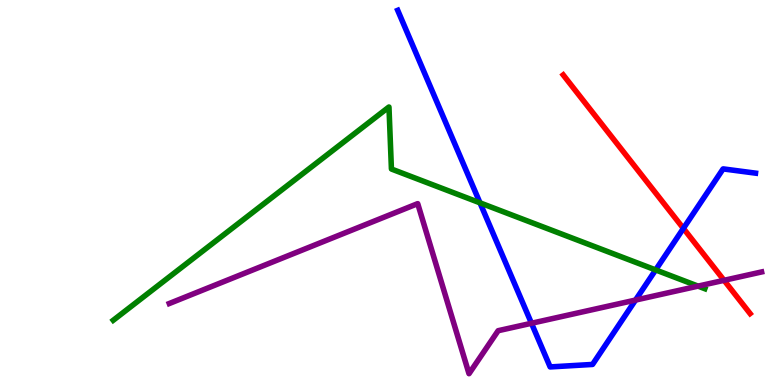[{'lines': ['blue', 'red'], 'intersections': [{'x': 8.82, 'y': 4.07}]}, {'lines': ['green', 'red'], 'intersections': []}, {'lines': ['purple', 'red'], 'intersections': [{'x': 9.34, 'y': 2.72}]}, {'lines': ['blue', 'green'], 'intersections': [{'x': 6.19, 'y': 4.73}, {'x': 8.46, 'y': 2.99}]}, {'lines': ['blue', 'purple'], 'intersections': [{'x': 6.86, 'y': 1.6}, {'x': 8.2, 'y': 2.21}]}, {'lines': ['green', 'purple'], 'intersections': [{'x': 9.01, 'y': 2.57}]}]